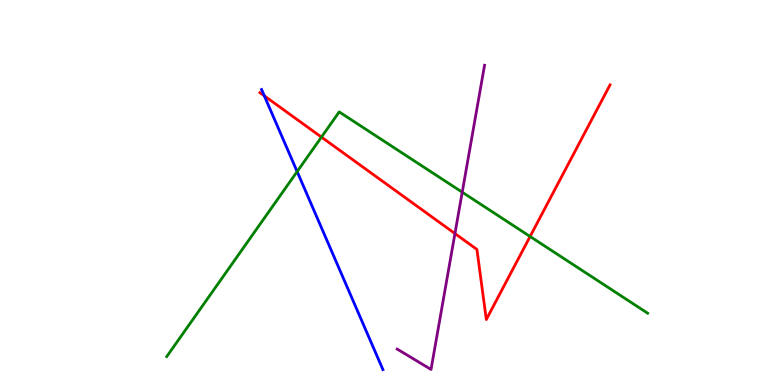[{'lines': ['blue', 'red'], 'intersections': [{'x': 3.41, 'y': 7.51}]}, {'lines': ['green', 'red'], 'intersections': [{'x': 4.15, 'y': 6.44}, {'x': 6.84, 'y': 3.86}]}, {'lines': ['purple', 'red'], 'intersections': [{'x': 5.87, 'y': 3.93}]}, {'lines': ['blue', 'green'], 'intersections': [{'x': 3.83, 'y': 5.54}]}, {'lines': ['blue', 'purple'], 'intersections': []}, {'lines': ['green', 'purple'], 'intersections': [{'x': 5.96, 'y': 5.01}]}]